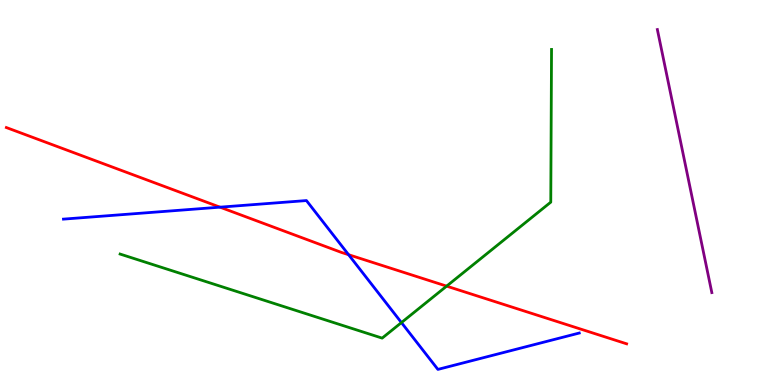[{'lines': ['blue', 'red'], 'intersections': [{'x': 2.84, 'y': 4.62}, {'x': 4.5, 'y': 3.38}]}, {'lines': ['green', 'red'], 'intersections': [{'x': 5.76, 'y': 2.57}]}, {'lines': ['purple', 'red'], 'intersections': []}, {'lines': ['blue', 'green'], 'intersections': [{'x': 5.18, 'y': 1.62}]}, {'lines': ['blue', 'purple'], 'intersections': []}, {'lines': ['green', 'purple'], 'intersections': []}]